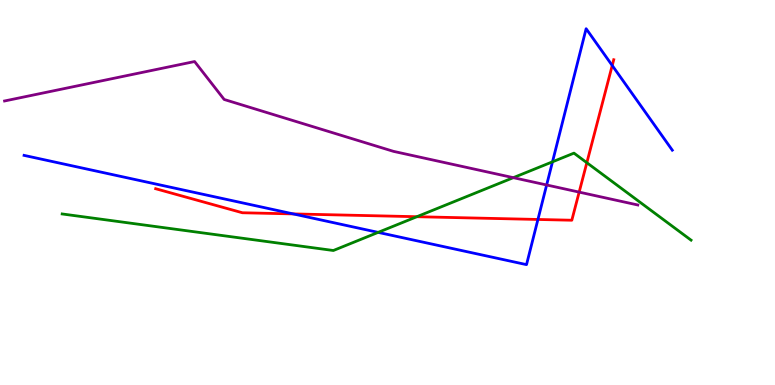[{'lines': ['blue', 'red'], 'intersections': [{'x': 3.78, 'y': 4.44}, {'x': 6.94, 'y': 4.3}, {'x': 7.9, 'y': 8.3}]}, {'lines': ['green', 'red'], 'intersections': [{'x': 5.38, 'y': 4.37}, {'x': 7.57, 'y': 5.77}]}, {'lines': ['purple', 'red'], 'intersections': [{'x': 7.47, 'y': 5.01}]}, {'lines': ['blue', 'green'], 'intersections': [{'x': 4.88, 'y': 3.96}, {'x': 7.13, 'y': 5.8}]}, {'lines': ['blue', 'purple'], 'intersections': [{'x': 7.05, 'y': 5.2}]}, {'lines': ['green', 'purple'], 'intersections': [{'x': 6.62, 'y': 5.39}]}]